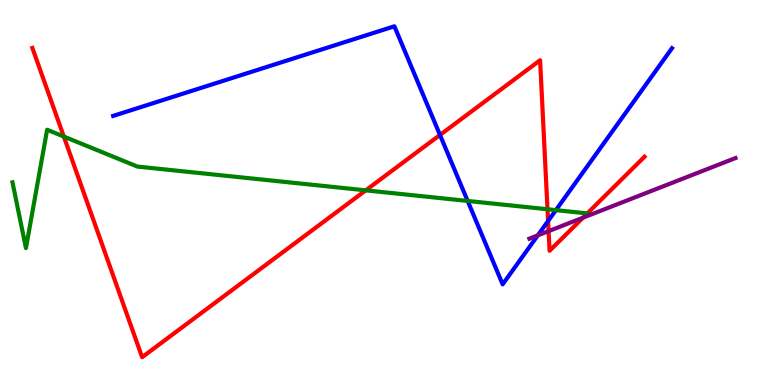[{'lines': ['blue', 'red'], 'intersections': [{'x': 5.68, 'y': 6.49}, {'x': 7.07, 'y': 4.26}]}, {'lines': ['green', 'red'], 'intersections': [{'x': 0.823, 'y': 6.45}, {'x': 4.72, 'y': 5.06}, {'x': 7.06, 'y': 4.56}, {'x': 7.58, 'y': 4.46}]}, {'lines': ['purple', 'red'], 'intersections': [{'x': 7.08, 'y': 4.0}, {'x': 7.52, 'y': 4.35}]}, {'lines': ['blue', 'green'], 'intersections': [{'x': 6.03, 'y': 4.78}, {'x': 7.17, 'y': 4.54}]}, {'lines': ['blue', 'purple'], 'intersections': [{'x': 6.94, 'y': 3.89}]}, {'lines': ['green', 'purple'], 'intersections': []}]